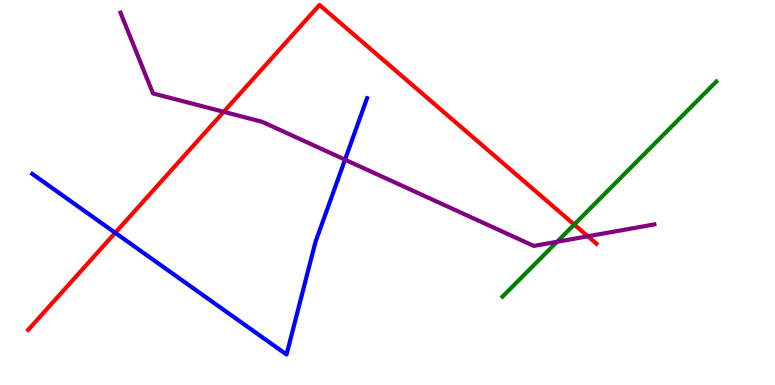[{'lines': ['blue', 'red'], 'intersections': [{'x': 1.49, 'y': 3.95}]}, {'lines': ['green', 'red'], 'intersections': [{'x': 7.41, 'y': 4.17}]}, {'lines': ['purple', 'red'], 'intersections': [{'x': 2.89, 'y': 7.1}, {'x': 7.59, 'y': 3.86}]}, {'lines': ['blue', 'green'], 'intersections': []}, {'lines': ['blue', 'purple'], 'intersections': [{'x': 4.45, 'y': 5.85}]}, {'lines': ['green', 'purple'], 'intersections': [{'x': 7.19, 'y': 3.72}]}]